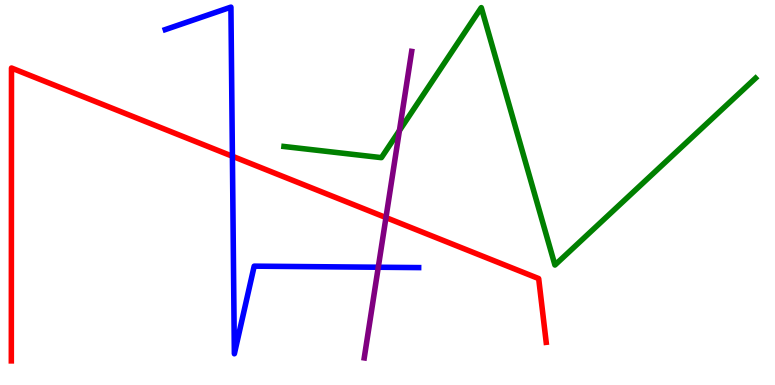[{'lines': ['blue', 'red'], 'intersections': [{'x': 3.0, 'y': 5.94}]}, {'lines': ['green', 'red'], 'intersections': []}, {'lines': ['purple', 'red'], 'intersections': [{'x': 4.98, 'y': 4.35}]}, {'lines': ['blue', 'green'], 'intersections': []}, {'lines': ['blue', 'purple'], 'intersections': [{'x': 4.88, 'y': 3.06}]}, {'lines': ['green', 'purple'], 'intersections': [{'x': 5.15, 'y': 6.61}]}]